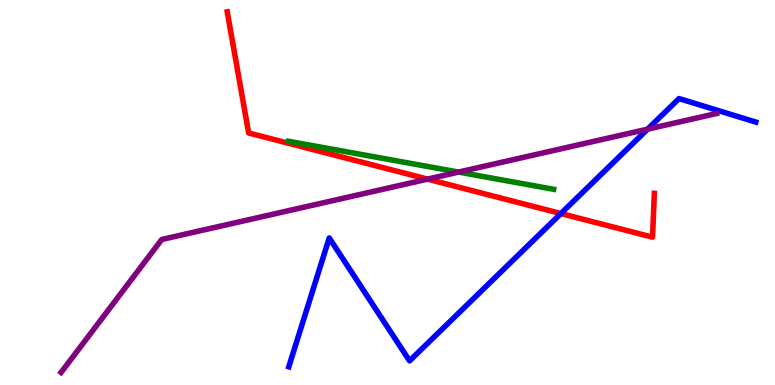[{'lines': ['blue', 'red'], 'intersections': [{'x': 7.24, 'y': 4.45}]}, {'lines': ['green', 'red'], 'intersections': []}, {'lines': ['purple', 'red'], 'intersections': [{'x': 5.52, 'y': 5.35}]}, {'lines': ['blue', 'green'], 'intersections': []}, {'lines': ['blue', 'purple'], 'intersections': [{'x': 8.36, 'y': 6.65}]}, {'lines': ['green', 'purple'], 'intersections': [{'x': 5.92, 'y': 5.53}]}]